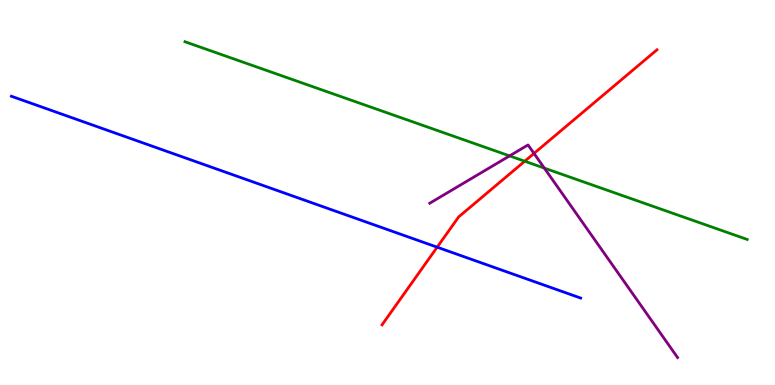[{'lines': ['blue', 'red'], 'intersections': [{'x': 5.64, 'y': 3.58}]}, {'lines': ['green', 'red'], 'intersections': [{'x': 6.77, 'y': 5.81}]}, {'lines': ['purple', 'red'], 'intersections': [{'x': 6.89, 'y': 6.02}]}, {'lines': ['blue', 'green'], 'intersections': []}, {'lines': ['blue', 'purple'], 'intersections': []}, {'lines': ['green', 'purple'], 'intersections': [{'x': 6.58, 'y': 5.95}, {'x': 7.02, 'y': 5.63}]}]